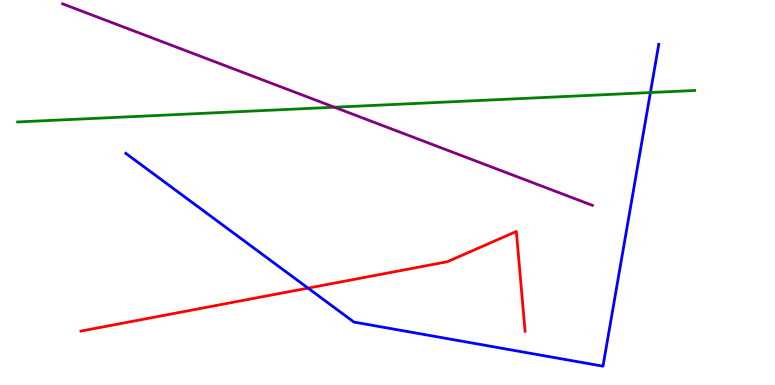[{'lines': ['blue', 'red'], 'intersections': [{'x': 3.97, 'y': 2.52}]}, {'lines': ['green', 'red'], 'intersections': []}, {'lines': ['purple', 'red'], 'intersections': []}, {'lines': ['blue', 'green'], 'intersections': [{'x': 8.39, 'y': 7.6}]}, {'lines': ['blue', 'purple'], 'intersections': []}, {'lines': ['green', 'purple'], 'intersections': [{'x': 4.32, 'y': 7.21}]}]